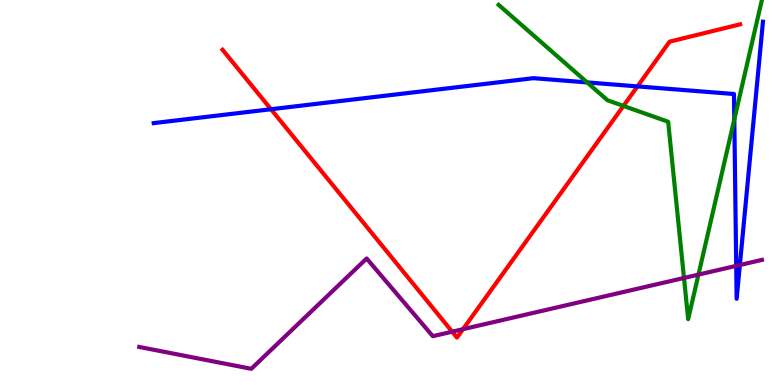[{'lines': ['blue', 'red'], 'intersections': [{'x': 3.5, 'y': 7.16}, {'x': 8.23, 'y': 7.76}]}, {'lines': ['green', 'red'], 'intersections': [{'x': 8.04, 'y': 7.25}]}, {'lines': ['purple', 'red'], 'intersections': [{'x': 5.83, 'y': 1.38}, {'x': 5.97, 'y': 1.45}]}, {'lines': ['blue', 'green'], 'intersections': [{'x': 7.58, 'y': 7.86}, {'x': 9.47, 'y': 6.9}]}, {'lines': ['blue', 'purple'], 'intersections': [{'x': 9.5, 'y': 3.09}, {'x': 9.55, 'y': 3.12}]}, {'lines': ['green', 'purple'], 'intersections': [{'x': 8.83, 'y': 2.78}, {'x': 9.01, 'y': 2.87}]}]